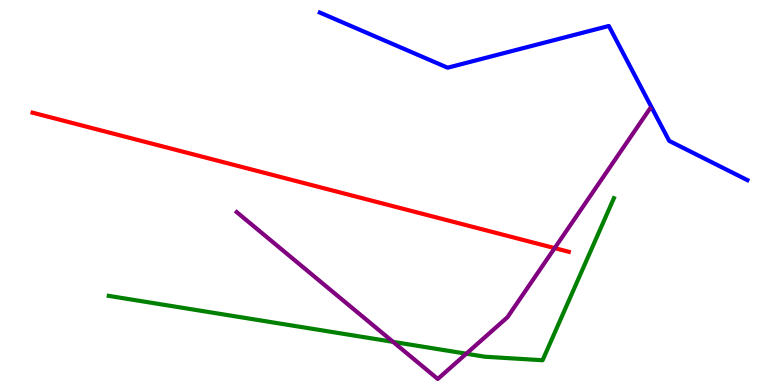[{'lines': ['blue', 'red'], 'intersections': []}, {'lines': ['green', 'red'], 'intersections': []}, {'lines': ['purple', 'red'], 'intersections': [{'x': 7.16, 'y': 3.56}]}, {'lines': ['blue', 'green'], 'intersections': []}, {'lines': ['blue', 'purple'], 'intersections': []}, {'lines': ['green', 'purple'], 'intersections': [{'x': 5.07, 'y': 1.12}, {'x': 6.02, 'y': 0.813}]}]